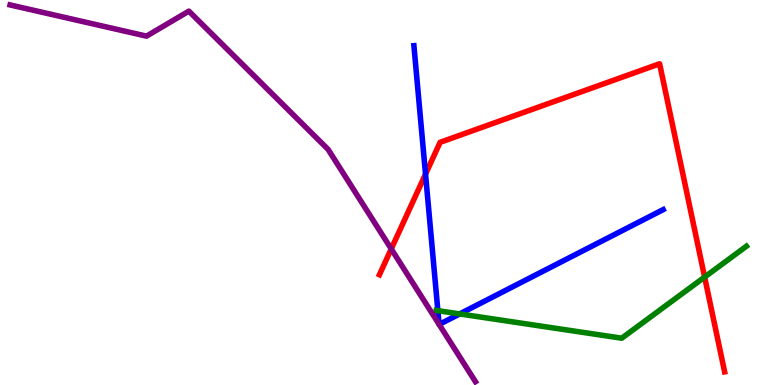[{'lines': ['blue', 'red'], 'intersections': [{'x': 5.49, 'y': 5.48}]}, {'lines': ['green', 'red'], 'intersections': [{'x': 9.09, 'y': 2.8}]}, {'lines': ['purple', 'red'], 'intersections': [{'x': 5.05, 'y': 3.53}]}, {'lines': ['blue', 'green'], 'intersections': [{'x': 5.65, 'y': 1.93}, {'x': 5.93, 'y': 1.85}]}, {'lines': ['blue', 'purple'], 'intersections': [{'x': 5.67, 'y': 1.57}, {'x': 5.67, 'y': 1.57}]}, {'lines': ['green', 'purple'], 'intersections': []}]